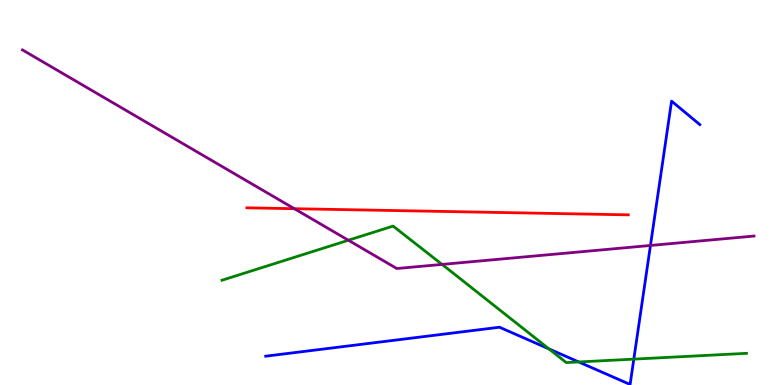[{'lines': ['blue', 'red'], 'intersections': []}, {'lines': ['green', 'red'], 'intersections': []}, {'lines': ['purple', 'red'], 'intersections': [{'x': 3.8, 'y': 4.58}]}, {'lines': ['blue', 'green'], 'intersections': [{'x': 7.08, 'y': 0.937}, {'x': 7.47, 'y': 0.599}, {'x': 8.18, 'y': 0.672}]}, {'lines': ['blue', 'purple'], 'intersections': [{'x': 8.39, 'y': 3.62}]}, {'lines': ['green', 'purple'], 'intersections': [{'x': 4.5, 'y': 3.76}, {'x': 5.7, 'y': 3.13}]}]